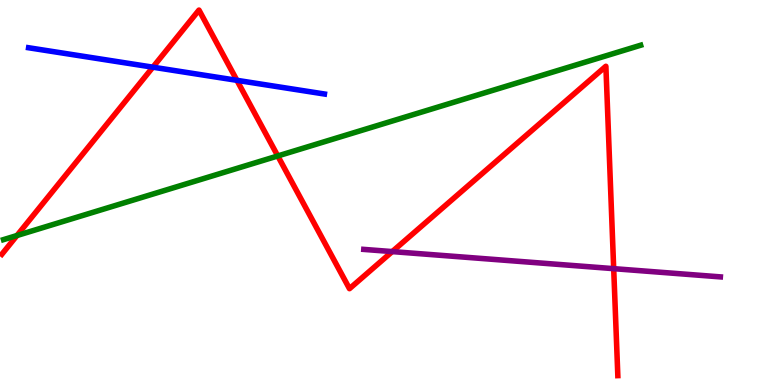[{'lines': ['blue', 'red'], 'intersections': [{'x': 1.97, 'y': 8.26}, {'x': 3.06, 'y': 7.91}]}, {'lines': ['green', 'red'], 'intersections': [{'x': 0.219, 'y': 3.88}, {'x': 3.58, 'y': 5.95}]}, {'lines': ['purple', 'red'], 'intersections': [{'x': 5.06, 'y': 3.47}, {'x': 7.92, 'y': 3.02}]}, {'lines': ['blue', 'green'], 'intersections': []}, {'lines': ['blue', 'purple'], 'intersections': []}, {'lines': ['green', 'purple'], 'intersections': []}]